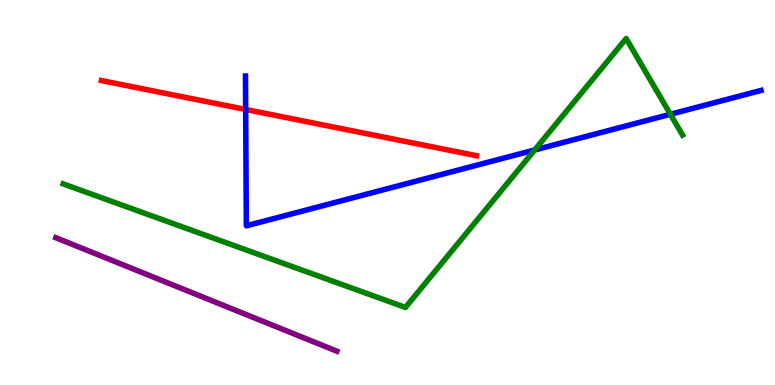[{'lines': ['blue', 'red'], 'intersections': [{'x': 3.17, 'y': 7.16}]}, {'lines': ['green', 'red'], 'intersections': []}, {'lines': ['purple', 'red'], 'intersections': []}, {'lines': ['blue', 'green'], 'intersections': [{'x': 6.9, 'y': 6.1}, {'x': 8.65, 'y': 7.03}]}, {'lines': ['blue', 'purple'], 'intersections': []}, {'lines': ['green', 'purple'], 'intersections': []}]